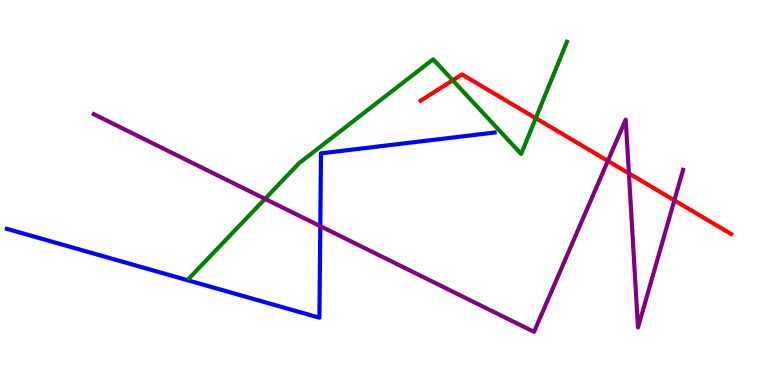[{'lines': ['blue', 'red'], 'intersections': []}, {'lines': ['green', 'red'], 'intersections': [{'x': 5.84, 'y': 7.91}, {'x': 6.91, 'y': 6.93}]}, {'lines': ['purple', 'red'], 'intersections': [{'x': 7.84, 'y': 5.82}, {'x': 8.11, 'y': 5.5}, {'x': 8.7, 'y': 4.8}]}, {'lines': ['blue', 'green'], 'intersections': []}, {'lines': ['blue', 'purple'], 'intersections': [{'x': 4.13, 'y': 4.13}]}, {'lines': ['green', 'purple'], 'intersections': [{'x': 3.42, 'y': 4.84}]}]